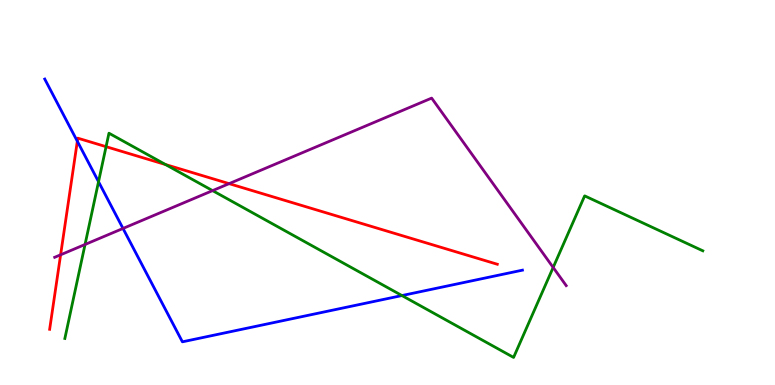[{'lines': ['blue', 'red'], 'intersections': [{'x': 0.998, 'y': 6.33}]}, {'lines': ['green', 'red'], 'intersections': [{'x': 1.37, 'y': 6.19}, {'x': 2.14, 'y': 5.73}]}, {'lines': ['purple', 'red'], 'intersections': [{'x': 0.782, 'y': 3.38}, {'x': 2.96, 'y': 5.23}]}, {'lines': ['blue', 'green'], 'intersections': [{'x': 1.27, 'y': 5.28}, {'x': 5.19, 'y': 2.32}]}, {'lines': ['blue', 'purple'], 'intersections': [{'x': 1.59, 'y': 4.07}]}, {'lines': ['green', 'purple'], 'intersections': [{'x': 1.1, 'y': 3.65}, {'x': 2.74, 'y': 5.05}, {'x': 7.14, 'y': 3.05}]}]